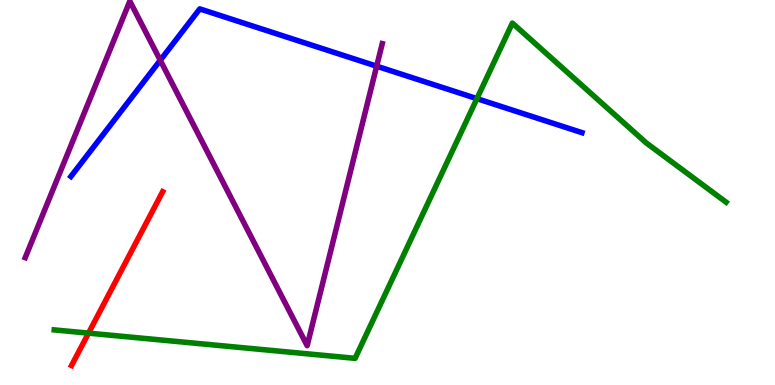[{'lines': ['blue', 'red'], 'intersections': []}, {'lines': ['green', 'red'], 'intersections': [{'x': 1.14, 'y': 1.35}]}, {'lines': ['purple', 'red'], 'intersections': []}, {'lines': ['blue', 'green'], 'intersections': [{'x': 6.15, 'y': 7.44}]}, {'lines': ['blue', 'purple'], 'intersections': [{'x': 2.07, 'y': 8.43}, {'x': 4.86, 'y': 8.28}]}, {'lines': ['green', 'purple'], 'intersections': []}]